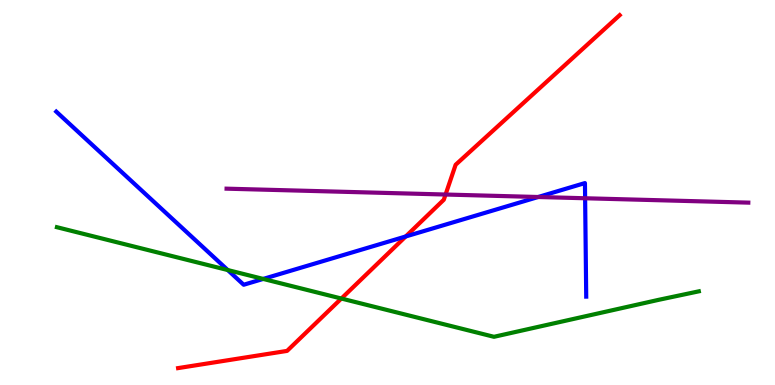[{'lines': ['blue', 'red'], 'intersections': [{'x': 5.24, 'y': 3.86}]}, {'lines': ['green', 'red'], 'intersections': [{'x': 4.4, 'y': 2.25}]}, {'lines': ['purple', 'red'], 'intersections': [{'x': 5.75, 'y': 4.95}]}, {'lines': ['blue', 'green'], 'intersections': [{'x': 2.94, 'y': 2.99}, {'x': 3.4, 'y': 2.76}]}, {'lines': ['blue', 'purple'], 'intersections': [{'x': 6.94, 'y': 4.88}, {'x': 7.55, 'y': 4.85}]}, {'lines': ['green', 'purple'], 'intersections': []}]